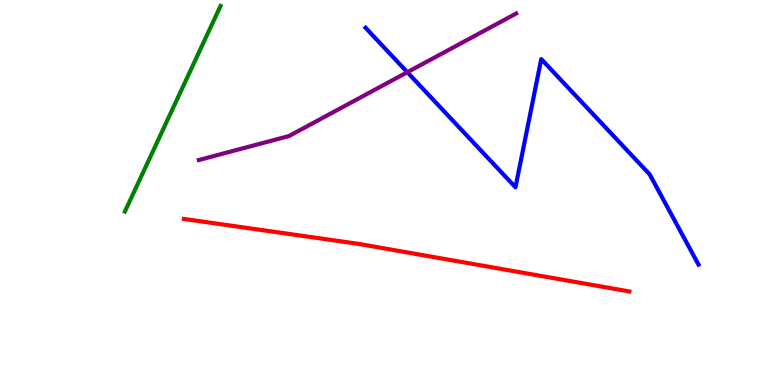[{'lines': ['blue', 'red'], 'intersections': []}, {'lines': ['green', 'red'], 'intersections': []}, {'lines': ['purple', 'red'], 'intersections': []}, {'lines': ['blue', 'green'], 'intersections': []}, {'lines': ['blue', 'purple'], 'intersections': [{'x': 5.26, 'y': 8.12}]}, {'lines': ['green', 'purple'], 'intersections': []}]